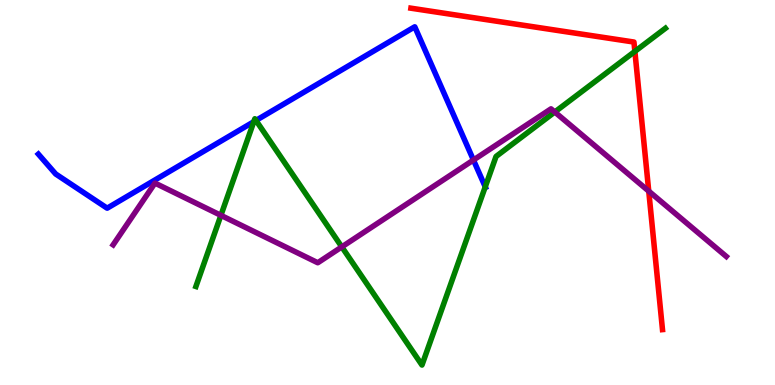[{'lines': ['blue', 'red'], 'intersections': []}, {'lines': ['green', 'red'], 'intersections': [{'x': 8.19, 'y': 8.66}]}, {'lines': ['purple', 'red'], 'intersections': [{'x': 8.37, 'y': 5.03}]}, {'lines': ['blue', 'green'], 'intersections': [{'x': 3.27, 'y': 6.84}, {'x': 3.3, 'y': 6.87}, {'x': 6.26, 'y': 5.15}]}, {'lines': ['blue', 'purple'], 'intersections': [{'x': 6.11, 'y': 5.84}]}, {'lines': ['green', 'purple'], 'intersections': [{'x': 2.85, 'y': 4.41}, {'x': 4.41, 'y': 3.59}, {'x': 7.16, 'y': 7.09}]}]